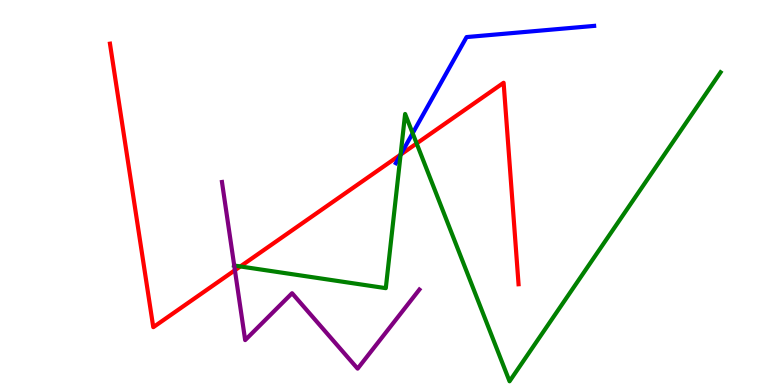[{'lines': ['blue', 'red'], 'intersections': [{'x': 5.17, 'y': 5.98}]}, {'lines': ['green', 'red'], 'intersections': [{'x': 3.1, 'y': 3.08}, {'x': 5.17, 'y': 5.98}, {'x': 5.38, 'y': 6.27}]}, {'lines': ['purple', 'red'], 'intersections': [{'x': 3.03, 'y': 2.98}]}, {'lines': ['blue', 'green'], 'intersections': [{'x': 5.17, 'y': 5.98}, {'x': 5.32, 'y': 6.54}]}, {'lines': ['blue', 'purple'], 'intersections': []}, {'lines': ['green', 'purple'], 'intersections': [{'x': 3.02, 'y': 3.1}]}]